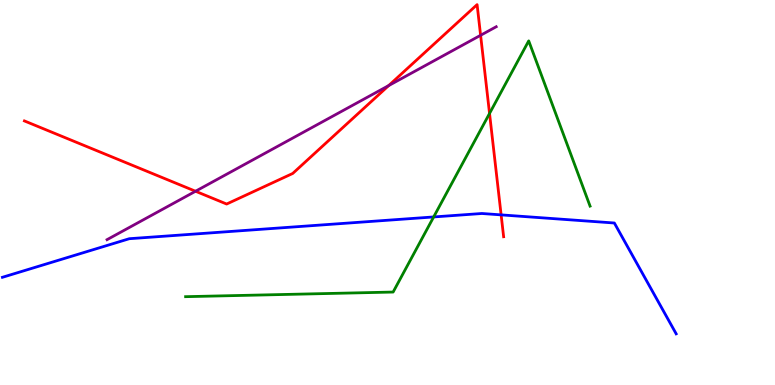[{'lines': ['blue', 'red'], 'intersections': [{'x': 6.47, 'y': 4.42}]}, {'lines': ['green', 'red'], 'intersections': [{'x': 6.32, 'y': 7.05}]}, {'lines': ['purple', 'red'], 'intersections': [{'x': 2.52, 'y': 5.03}, {'x': 5.02, 'y': 7.78}, {'x': 6.2, 'y': 9.08}]}, {'lines': ['blue', 'green'], 'intersections': [{'x': 5.6, 'y': 4.37}]}, {'lines': ['blue', 'purple'], 'intersections': []}, {'lines': ['green', 'purple'], 'intersections': []}]